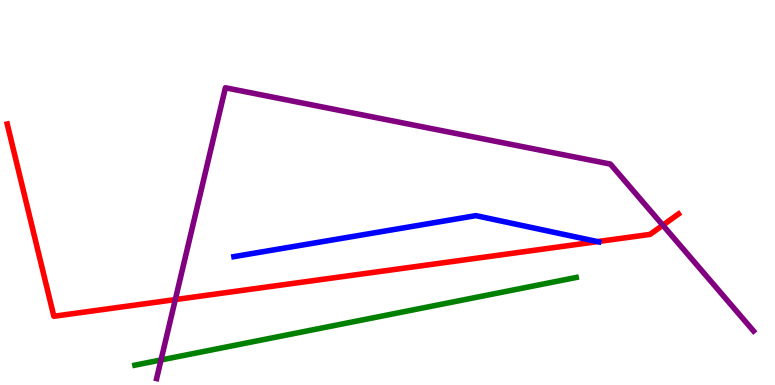[{'lines': ['blue', 'red'], 'intersections': [{'x': 7.71, 'y': 3.72}]}, {'lines': ['green', 'red'], 'intersections': []}, {'lines': ['purple', 'red'], 'intersections': [{'x': 2.26, 'y': 2.22}, {'x': 8.55, 'y': 4.15}]}, {'lines': ['blue', 'green'], 'intersections': []}, {'lines': ['blue', 'purple'], 'intersections': []}, {'lines': ['green', 'purple'], 'intersections': [{'x': 2.08, 'y': 0.65}]}]